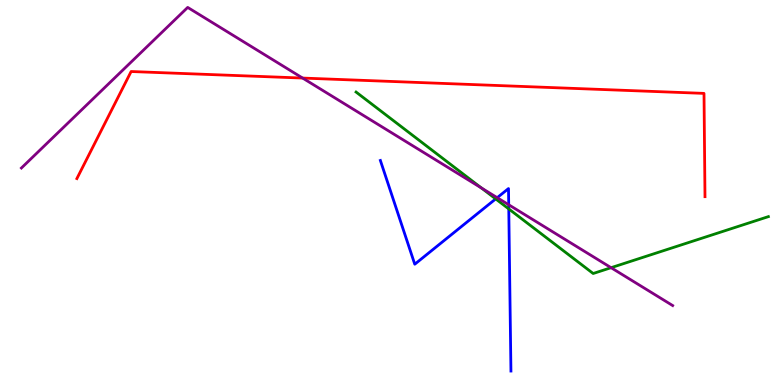[{'lines': ['blue', 'red'], 'intersections': []}, {'lines': ['green', 'red'], 'intersections': []}, {'lines': ['purple', 'red'], 'intersections': [{'x': 3.9, 'y': 7.97}]}, {'lines': ['blue', 'green'], 'intersections': [{'x': 6.4, 'y': 4.83}, {'x': 6.56, 'y': 4.57}]}, {'lines': ['blue', 'purple'], 'intersections': [{'x': 6.42, 'y': 4.87}, {'x': 6.56, 'y': 4.68}]}, {'lines': ['green', 'purple'], 'intersections': [{'x': 6.21, 'y': 5.12}, {'x': 7.88, 'y': 3.05}]}]